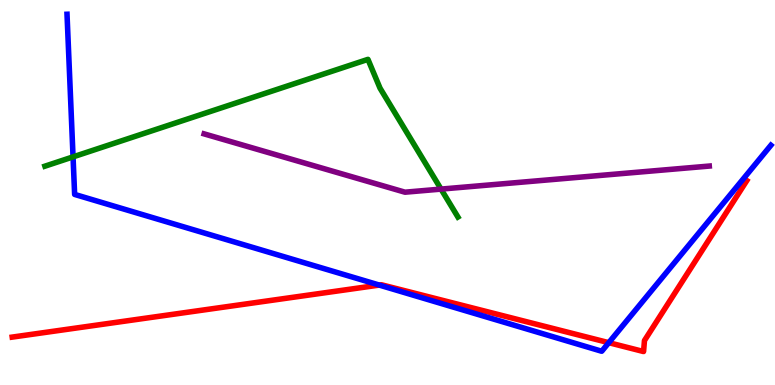[{'lines': ['blue', 'red'], 'intersections': [{'x': 4.89, 'y': 2.6}, {'x': 7.86, 'y': 1.1}]}, {'lines': ['green', 'red'], 'intersections': []}, {'lines': ['purple', 'red'], 'intersections': []}, {'lines': ['blue', 'green'], 'intersections': [{'x': 0.943, 'y': 5.93}]}, {'lines': ['blue', 'purple'], 'intersections': []}, {'lines': ['green', 'purple'], 'intersections': [{'x': 5.69, 'y': 5.09}]}]